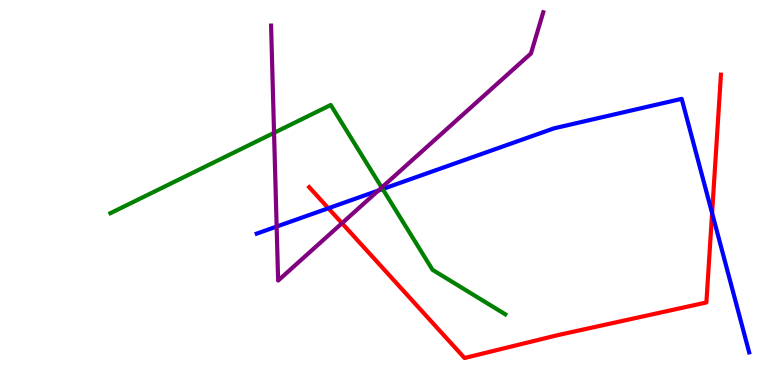[{'lines': ['blue', 'red'], 'intersections': [{'x': 4.24, 'y': 4.59}, {'x': 9.19, 'y': 4.46}]}, {'lines': ['green', 'red'], 'intersections': []}, {'lines': ['purple', 'red'], 'intersections': [{'x': 4.41, 'y': 4.2}]}, {'lines': ['blue', 'green'], 'intersections': [{'x': 4.94, 'y': 5.09}]}, {'lines': ['blue', 'purple'], 'intersections': [{'x': 3.57, 'y': 4.12}, {'x': 4.88, 'y': 5.05}]}, {'lines': ['green', 'purple'], 'intersections': [{'x': 3.54, 'y': 6.55}, {'x': 4.93, 'y': 5.13}]}]